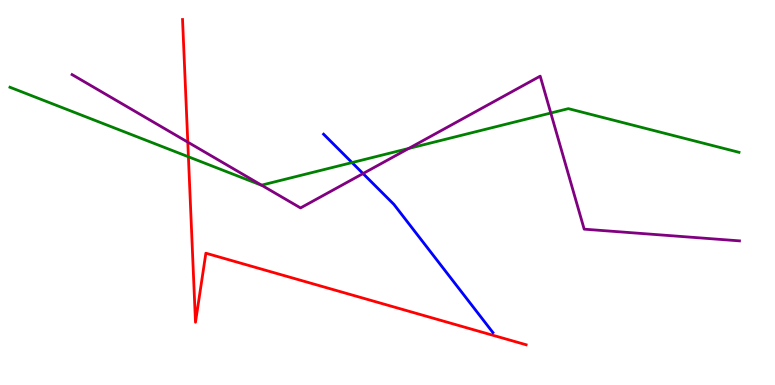[{'lines': ['blue', 'red'], 'intersections': []}, {'lines': ['green', 'red'], 'intersections': [{'x': 2.43, 'y': 5.93}]}, {'lines': ['purple', 'red'], 'intersections': [{'x': 2.42, 'y': 6.31}]}, {'lines': ['blue', 'green'], 'intersections': [{'x': 4.54, 'y': 5.78}]}, {'lines': ['blue', 'purple'], 'intersections': [{'x': 4.68, 'y': 5.49}]}, {'lines': ['green', 'purple'], 'intersections': [{'x': 3.37, 'y': 5.19}, {'x': 5.27, 'y': 6.14}, {'x': 7.11, 'y': 7.06}]}]